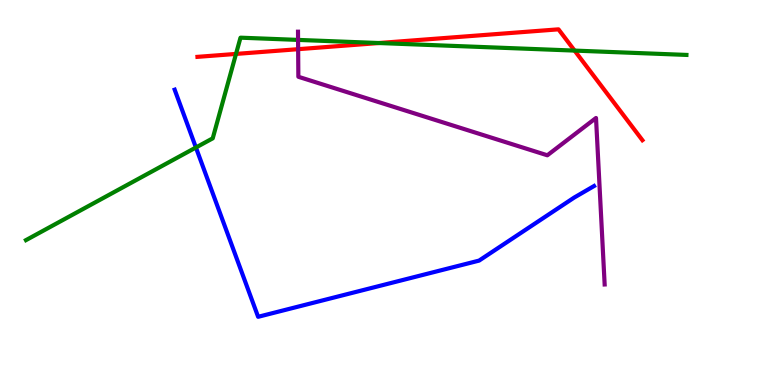[{'lines': ['blue', 'red'], 'intersections': []}, {'lines': ['green', 'red'], 'intersections': [{'x': 3.05, 'y': 8.6}, {'x': 4.89, 'y': 8.88}, {'x': 7.41, 'y': 8.69}]}, {'lines': ['purple', 'red'], 'intersections': [{'x': 3.85, 'y': 8.72}]}, {'lines': ['blue', 'green'], 'intersections': [{'x': 2.53, 'y': 6.17}]}, {'lines': ['blue', 'purple'], 'intersections': []}, {'lines': ['green', 'purple'], 'intersections': [{'x': 3.85, 'y': 8.96}]}]